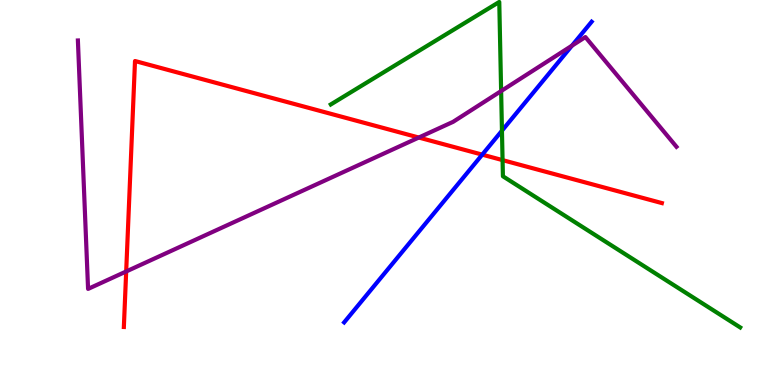[{'lines': ['blue', 'red'], 'intersections': [{'x': 6.22, 'y': 5.98}]}, {'lines': ['green', 'red'], 'intersections': [{'x': 6.48, 'y': 5.84}]}, {'lines': ['purple', 'red'], 'intersections': [{'x': 1.63, 'y': 2.95}, {'x': 5.4, 'y': 6.43}]}, {'lines': ['blue', 'green'], 'intersections': [{'x': 6.48, 'y': 6.61}]}, {'lines': ['blue', 'purple'], 'intersections': [{'x': 7.38, 'y': 8.81}]}, {'lines': ['green', 'purple'], 'intersections': [{'x': 6.47, 'y': 7.63}]}]